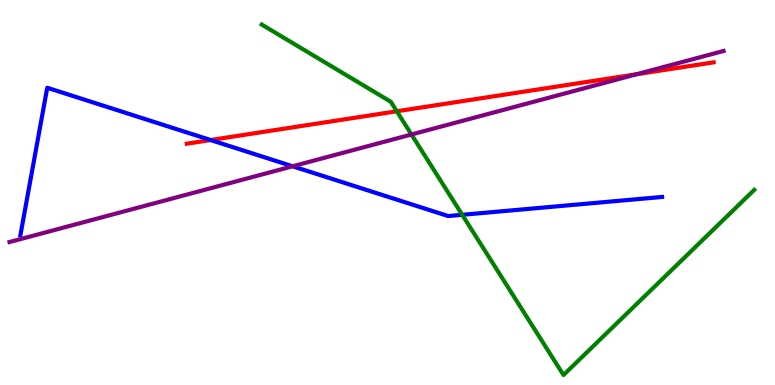[{'lines': ['blue', 'red'], 'intersections': [{'x': 2.72, 'y': 6.36}]}, {'lines': ['green', 'red'], 'intersections': [{'x': 5.12, 'y': 7.11}]}, {'lines': ['purple', 'red'], 'intersections': [{'x': 8.21, 'y': 8.07}]}, {'lines': ['blue', 'green'], 'intersections': [{'x': 5.96, 'y': 4.42}]}, {'lines': ['blue', 'purple'], 'intersections': [{'x': 3.78, 'y': 5.68}]}, {'lines': ['green', 'purple'], 'intersections': [{'x': 5.31, 'y': 6.51}]}]